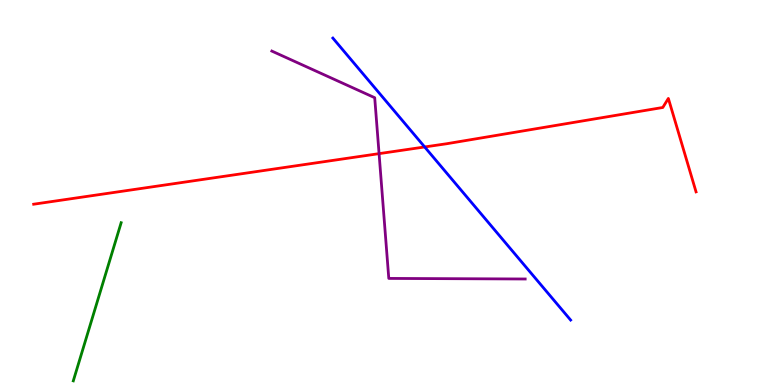[{'lines': ['blue', 'red'], 'intersections': [{'x': 5.48, 'y': 6.18}]}, {'lines': ['green', 'red'], 'intersections': []}, {'lines': ['purple', 'red'], 'intersections': [{'x': 4.89, 'y': 6.01}]}, {'lines': ['blue', 'green'], 'intersections': []}, {'lines': ['blue', 'purple'], 'intersections': []}, {'lines': ['green', 'purple'], 'intersections': []}]